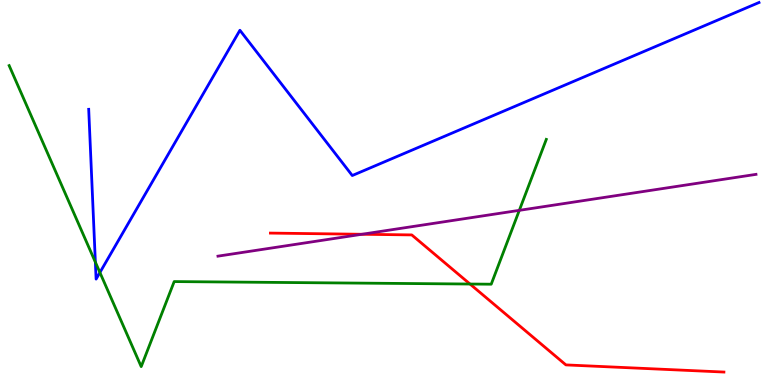[{'lines': ['blue', 'red'], 'intersections': []}, {'lines': ['green', 'red'], 'intersections': [{'x': 6.06, 'y': 2.62}]}, {'lines': ['purple', 'red'], 'intersections': [{'x': 4.67, 'y': 3.92}]}, {'lines': ['blue', 'green'], 'intersections': [{'x': 1.23, 'y': 3.19}, {'x': 1.29, 'y': 2.92}]}, {'lines': ['blue', 'purple'], 'intersections': []}, {'lines': ['green', 'purple'], 'intersections': [{'x': 6.7, 'y': 4.54}]}]